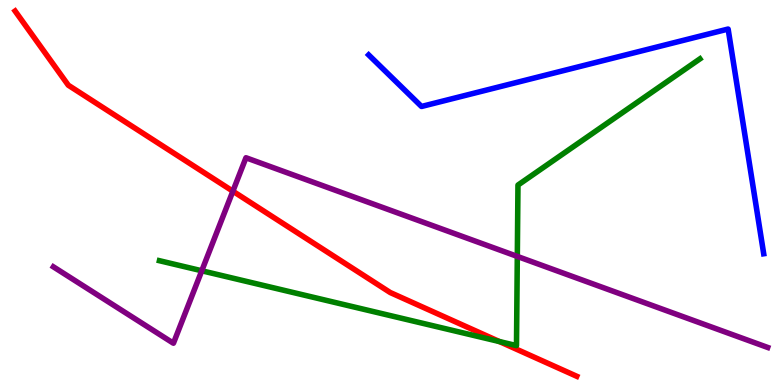[{'lines': ['blue', 'red'], 'intersections': []}, {'lines': ['green', 'red'], 'intersections': [{'x': 6.44, 'y': 1.13}]}, {'lines': ['purple', 'red'], 'intersections': [{'x': 3.0, 'y': 5.03}]}, {'lines': ['blue', 'green'], 'intersections': []}, {'lines': ['blue', 'purple'], 'intersections': []}, {'lines': ['green', 'purple'], 'intersections': [{'x': 2.6, 'y': 2.97}, {'x': 6.67, 'y': 3.34}]}]